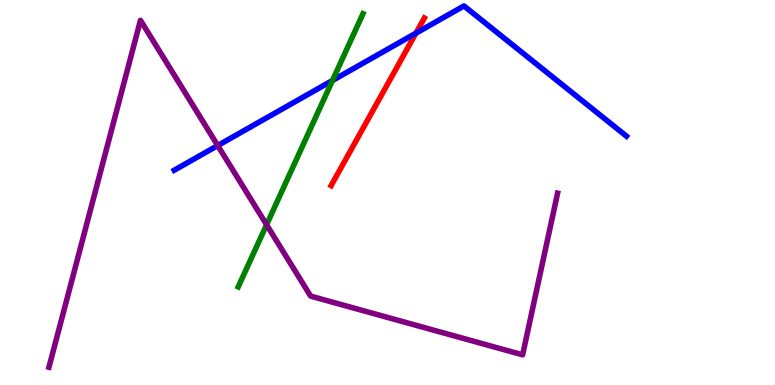[{'lines': ['blue', 'red'], 'intersections': [{'x': 5.37, 'y': 9.14}]}, {'lines': ['green', 'red'], 'intersections': []}, {'lines': ['purple', 'red'], 'intersections': []}, {'lines': ['blue', 'green'], 'intersections': [{'x': 4.29, 'y': 7.91}]}, {'lines': ['blue', 'purple'], 'intersections': [{'x': 2.81, 'y': 6.22}]}, {'lines': ['green', 'purple'], 'intersections': [{'x': 3.44, 'y': 4.16}]}]